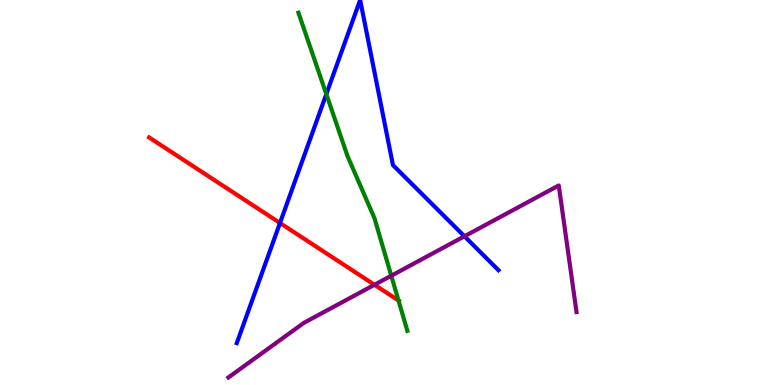[{'lines': ['blue', 'red'], 'intersections': [{'x': 3.61, 'y': 4.21}]}, {'lines': ['green', 'red'], 'intersections': [{'x': 5.14, 'y': 2.2}]}, {'lines': ['purple', 'red'], 'intersections': [{'x': 4.83, 'y': 2.6}]}, {'lines': ['blue', 'green'], 'intersections': [{'x': 4.21, 'y': 7.55}]}, {'lines': ['blue', 'purple'], 'intersections': [{'x': 5.99, 'y': 3.86}]}, {'lines': ['green', 'purple'], 'intersections': [{'x': 5.05, 'y': 2.84}]}]